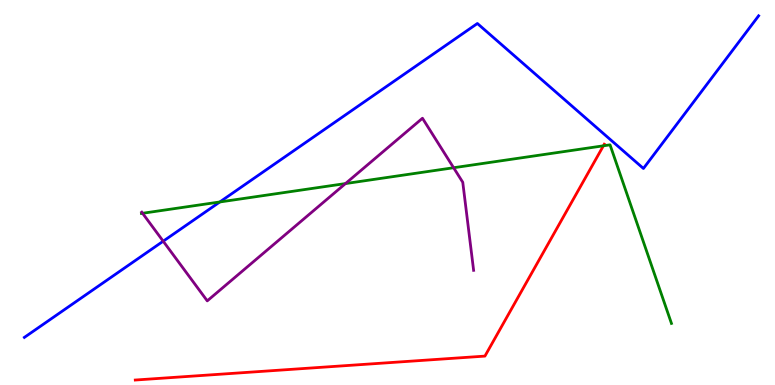[{'lines': ['blue', 'red'], 'intersections': []}, {'lines': ['green', 'red'], 'intersections': [{'x': 7.79, 'y': 6.21}]}, {'lines': ['purple', 'red'], 'intersections': []}, {'lines': ['blue', 'green'], 'intersections': [{'x': 2.84, 'y': 4.75}]}, {'lines': ['blue', 'purple'], 'intersections': [{'x': 2.11, 'y': 3.73}]}, {'lines': ['green', 'purple'], 'intersections': [{'x': 1.84, 'y': 4.46}, {'x': 4.46, 'y': 5.23}, {'x': 5.85, 'y': 5.64}]}]